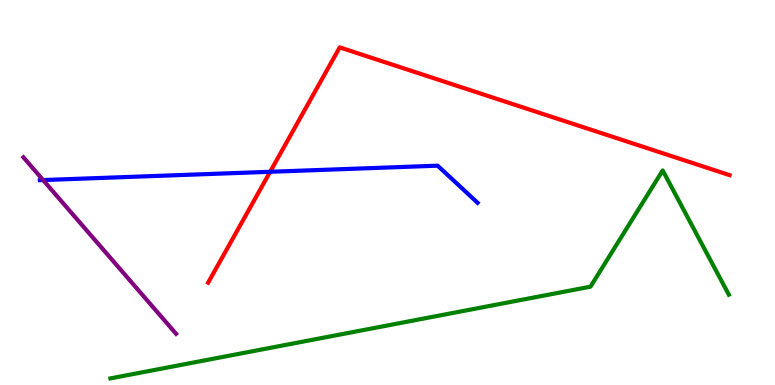[{'lines': ['blue', 'red'], 'intersections': [{'x': 3.49, 'y': 5.54}]}, {'lines': ['green', 'red'], 'intersections': []}, {'lines': ['purple', 'red'], 'intersections': []}, {'lines': ['blue', 'green'], 'intersections': []}, {'lines': ['blue', 'purple'], 'intersections': [{'x': 0.556, 'y': 5.32}]}, {'lines': ['green', 'purple'], 'intersections': []}]